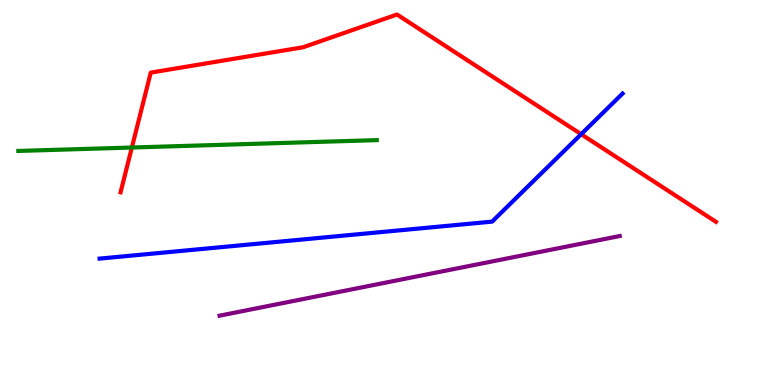[{'lines': ['blue', 'red'], 'intersections': [{'x': 7.5, 'y': 6.51}]}, {'lines': ['green', 'red'], 'intersections': [{'x': 1.7, 'y': 6.17}]}, {'lines': ['purple', 'red'], 'intersections': []}, {'lines': ['blue', 'green'], 'intersections': []}, {'lines': ['blue', 'purple'], 'intersections': []}, {'lines': ['green', 'purple'], 'intersections': []}]